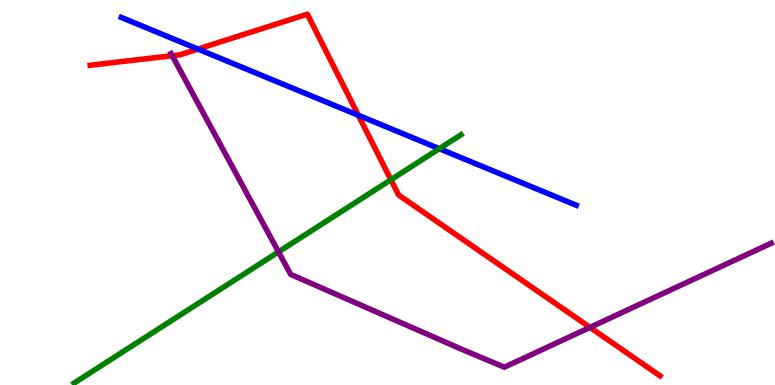[{'lines': ['blue', 'red'], 'intersections': [{'x': 2.55, 'y': 8.73}, {'x': 4.62, 'y': 7.01}]}, {'lines': ['green', 'red'], 'intersections': [{'x': 5.04, 'y': 5.33}]}, {'lines': ['purple', 'red'], 'intersections': [{'x': 2.22, 'y': 8.55}, {'x': 7.61, 'y': 1.5}]}, {'lines': ['blue', 'green'], 'intersections': [{'x': 5.67, 'y': 6.14}]}, {'lines': ['blue', 'purple'], 'intersections': []}, {'lines': ['green', 'purple'], 'intersections': [{'x': 3.59, 'y': 3.46}]}]